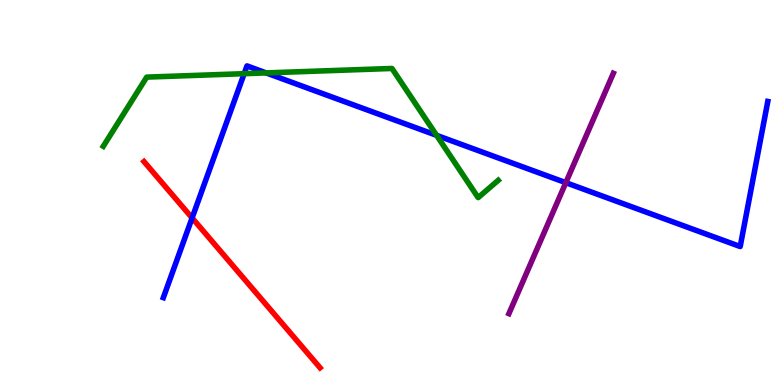[{'lines': ['blue', 'red'], 'intersections': [{'x': 2.48, 'y': 4.34}]}, {'lines': ['green', 'red'], 'intersections': []}, {'lines': ['purple', 'red'], 'intersections': []}, {'lines': ['blue', 'green'], 'intersections': [{'x': 3.15, 'y': 8.09}, {'x': 3.43, 'y': 8.11}, {'x': 5.63, 'y': 6.48}]}, {'lines': ['blue', 'purple'], 'intersections': [{'x': 7.3, 'y': 5.26}]}, {'lines': ['green', 'purple'], 'intersections': []}]